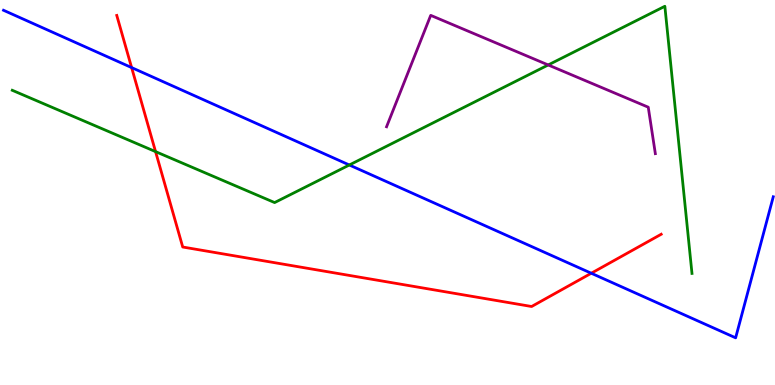[{'lines': ['blue', 'red'], 'intersections': [{'x': 1.7, 'y': 8.24}, {'x': 7.63, 'y': 2.9}]}, {'lines': ['green', 'red'], 'intersections': [{'x': 2.01, 'y': 6.06}]}, {'lines': ['purple', 'red'], 'intersections': []}, {'lines': ['blue', 'green'], 'intersections': [{'x': 4.51, 'y': 5.71}]}, {'lines': ['blue', 'purple'], 'intersections': []}, {'lines': ['green', 'purple'], 'intersections': [{'x': 7.07, 'y': 8.31}]}]